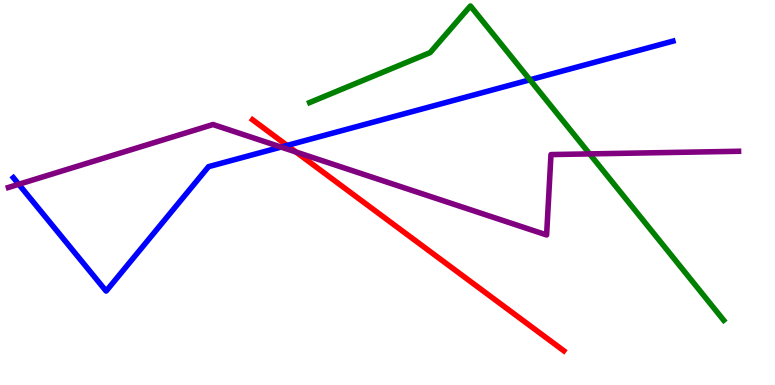[{'lines': ['blue', 'red'], 'intersections': [{'x': 3.7, 'y': 6.22}]}, {'lines': ['green', 'red'], 'intersections': []}, {'lines': ['purple', 'red'], 'intersections': [{'x': 3.82, 'y': 6.05}]}, {'lines': ['blue', 'green'], 'intersections': [{'x': 6.84, 'y': 7.93}]}, {'lines': ['blue', 'purple'], 'intersections': [{'x': 0.242, 'y': 5.21}, {'x': 3.63, 'y': 6.18}]}, {'lines': ['green', 'purple'], 'intersections': [{'x': 7.61, 'y': 6.0}]}]